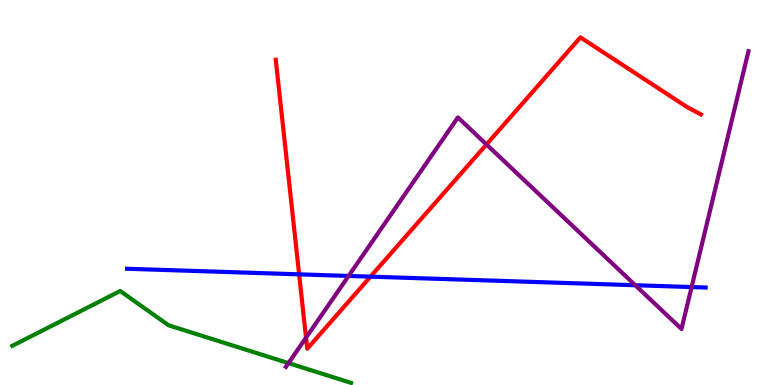[{'lines': ['blue', 'red'], 'intersections': [{'x': 3.86, 'y': 2.87}, {'x': 4.78, 'y': 2.81}]}, {'lines': ['green', 'red'], 'intersections': []}, {'lines': ['purple', 'red'], 'intersections': [{'x': 3.95, 'y': 1.23}, {'x': 6.28, 'y': 6.25}]}, {'lines': ['blue', 'green'], 'intersections': []}, {'lines': ['blue', 'purple'], 'intersections': [{'x': 4.5, 'y': 2.83}, {'x': 8.2, 'y': 2.59}, {'x': 8.92, 'y': 2.54}]}, {'lines': ['green', 'purple'], 'intersections': [{'x': 3.72, 'y': 0.568}]}]